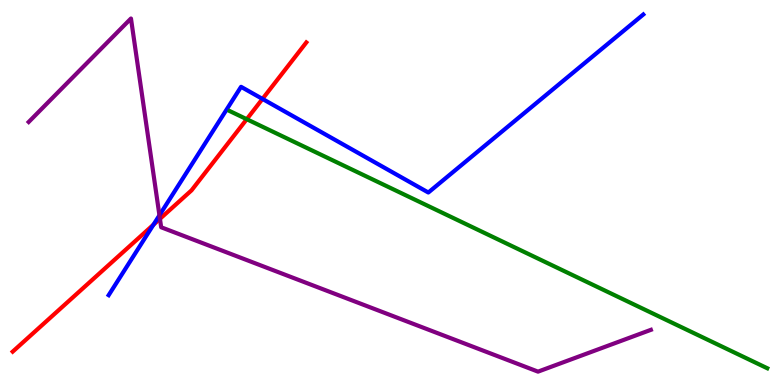[{'lines': ['blue', 'red'], 'intersections': [{'x': 1.98, 'y': 4.16}, {'x': 3.39, 'y': 7.43}]}, {'lines': ['green', 'red'], 'intersections': [{'x': 3.18, 'y': 6.9}]}, {'lines': ['purple', 'red'], 'intersections': [{'x': 2.06, 'y': 4.32}]}, {'lines': ['blue', 'green'], 'intersections': []}, {'lines': ['blue', 'purple'], 'intersections': [{'x': 2.06, 'y': 4.41}]}, {'lines': ['green', 'purple'], 'intersections': []}]